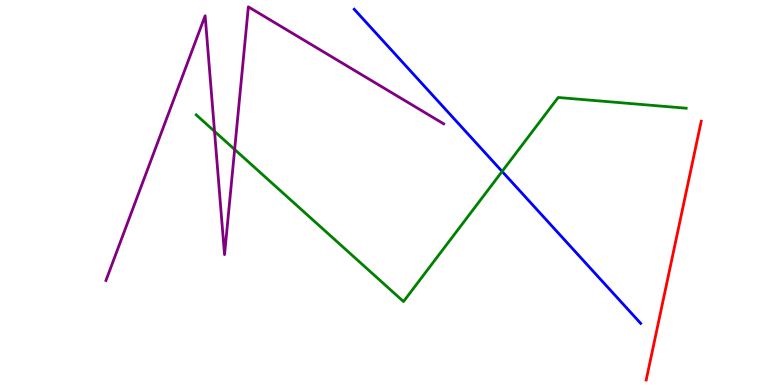[{'lines': ['blue', 'red'], 'intersections': []}, {'lines': ['green', 'red'], 'intersections': []}, {'lines': ['purple', 'red'], 'intersections': []}, {'lines': ['blue', 'green'], 'intersections': [{'x': 6.48, 'y': 5.55}]}, {'lines': ['blue', 'purple'], 'intersections': []}, {'lines': ['green', 'purple'], 'intersections': [{'x': 2.77, 'y': 6.59}, {'x': 3.03, 'y': 6.12}]}]